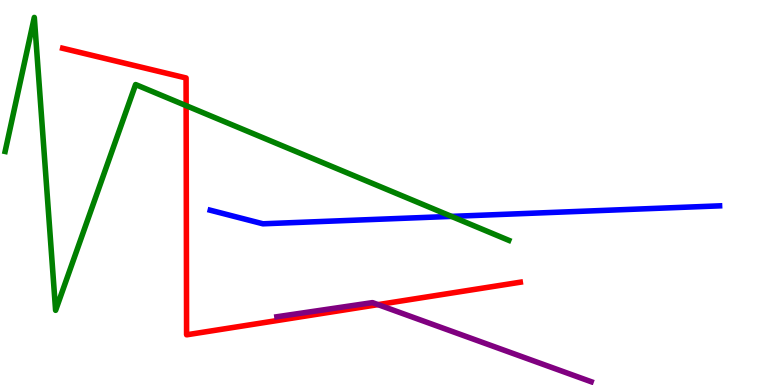[{'lines': ['blue', 'red'], 'intersections': []}, {'lines': ['green', 'red'], 'intersections': [{'x': 2.4, 'y': 7.26}]}, {'lines': ['purple', 'red'], 'intersections': [{'x': 4.88, 'y': 2.09}]}, {'lines': ['blue', 'green'], 'intersections': [{'x': 5.83, 'y': 4.38}]}, {'lines': ['blue', 'purple'], 'intersections': []}, {'lines': ['green', 'purple'], 'intersections': []}]